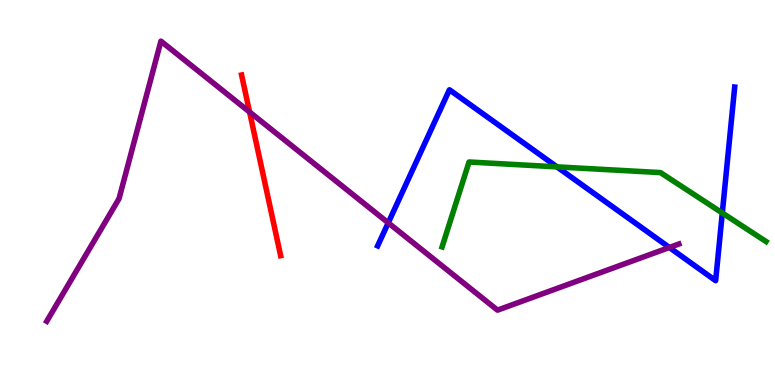[{'lines': ['blue', 'red'], 'intersections': []}, {'lines': ['green', 'red'], 'intersections': []}, {'lines': ['purple', 'red'], 'intersections': [{'x': 3.22, 'y': 7.09}]}, {'lines': ['blue', 'green'], 'intersections': [{'x': 7.19, 'y': 5.67}, {'x': 9.32, 'y': 4.47}]}, {'lines': ['blue', 'purple'], 'intersections': [{'x': 5.01, 'y': 4.21}, {'x': 8.64, 'y': 3.57}]}, {'lines': ['green', 'purple'], 'intersections': []}]